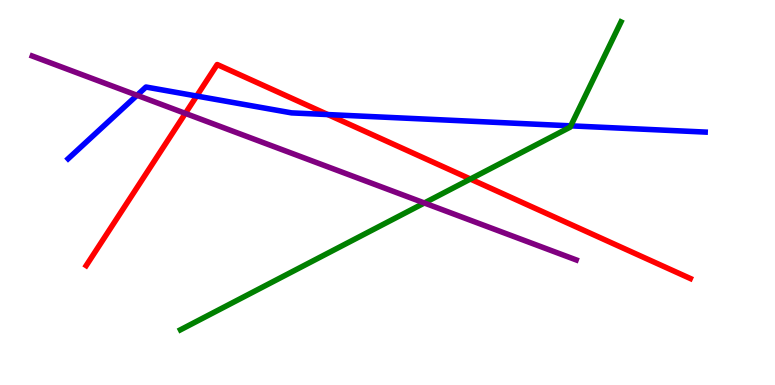[{'lines': ['blue', 'red'], 'intersections': [{'x': 2.54, 'y': 7.51}, {'x': 4.23, 'y': 7.02}]}, {'lines': ['green', 'red'], 'intersections': [{'x': 6.07, 'y': 5.35}]}, {'lines': ['purple', 'red'], 'intersections': [{'x': 2.39, 'y': 7.05}]}, {'lines': ['blue', 'green'], 'intersections': [{'x': 7.36, 'y': 6.73}]}, {'lines': ['blue', 'purple'], 'intersections': [{'x': 1.77, 'y': 7.53}]}, {'lines': ['green', 'purple'], 'intersections': [{'x': 5.48, 'y': 4.73}]}]